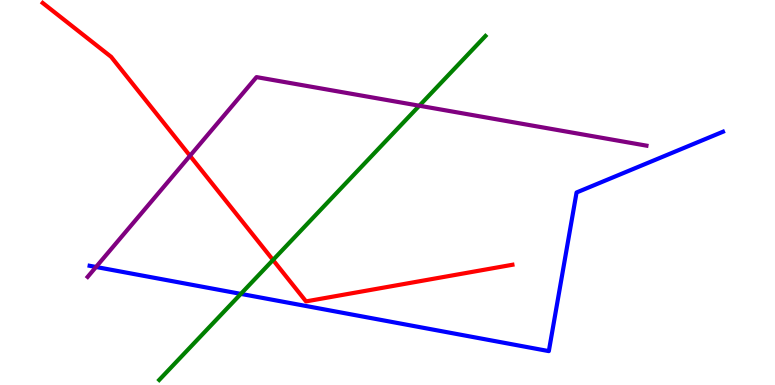[{'lines': ['blue', 'red'], 'intersections': []}, {'lines': ['green', 'red'], 'intersections': [{'x': 3.52, 'y': 3.25}]}, {'lines': ['purple', 'red'], 'intersections': [{'x': 2.45, 'y': 5.95}]}, {'lines': ['blue', 'green'], 'intersections': [{'x': 3.11, 'y': 2.37}]}, {'lines': ['blue', 'purple'], 'intersections': [{'x': 1.24, 'y': 3.07}]}, {'lines': ['green', 'purple'], 'intersections': [{'x': 5.41, 'y': 7.25}]}]